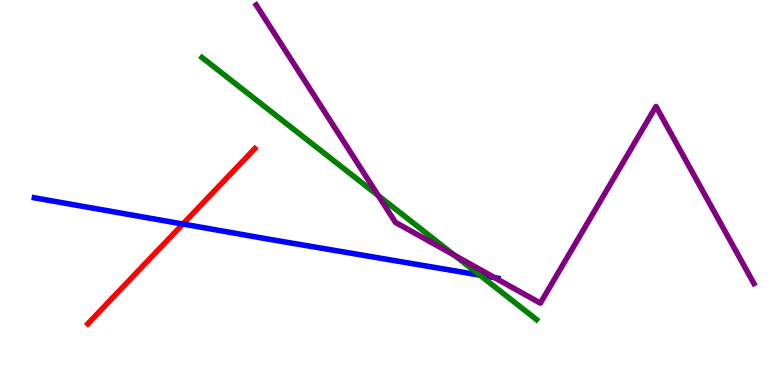[{'lines': ['blue', 'red'], 'intersections': [{'x': 2.36, 'y': 4.18}]}, {'lines': ['green', 'red'], 'intersections': []}, {'lines': ['purple', 'red'], 'intersections': []}, {'lines': ['blue', 'green'], 'intersections': [{'x': 6.19, 'y': 2.85}]}, {'lines': ['blue', 'purple'], 'intersections': [{'x': 6.38, 'y': 2.79}]}, {'lines': ['green', 'purple'], 'intersections': [{'x': 4.88, 'y': 4.92}, {'x': 5.86, 'y': 3.37}]}]